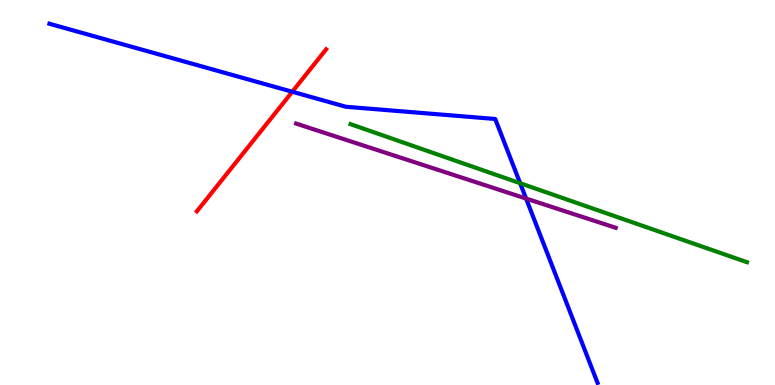[{'lines': ['blue', 'red'], 'intersections': [{'x': 3.77, 'y': 7.62}]}, {'lines': ['green', 'red'], 'intersections': []}, {'lines': ['purple', 'red'], 'intersections': []}, {'lines': ['blue', 'green'], 'intersections': [{'x': 6.71, 'y': 5.24}]}, {'lines': ['blue', 'purple'], 'intersections': [{'x': 6.79, 'y': 4.84}]}, {'lines': ['green', 'purple'], 'intersections': []}]